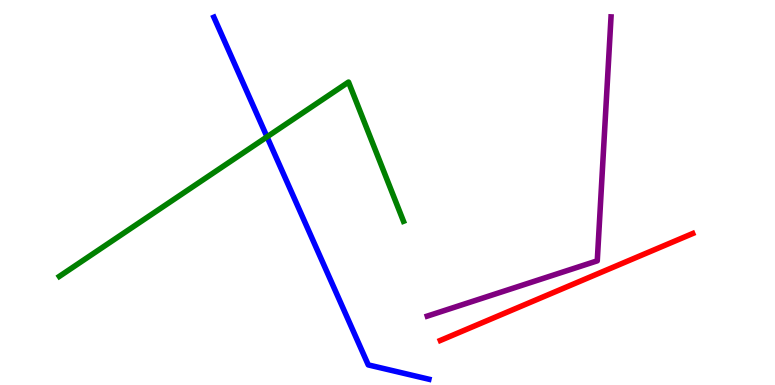[{'lines': ['blue', 'red'], 'intersections': []}, {'lines': ['green', 'red'], 'intersections': []}, {'lines': ['purple', 'red'], 'intersections': []}, {'lines': ['blue', 'green'], 'intersections': [{'x': 3.45, 'y': 6.45}]}, {'lines': ['blue', 'purple'], 'intersections': []}, {'lines': ['green', 'purple'], 'intersections': []}]